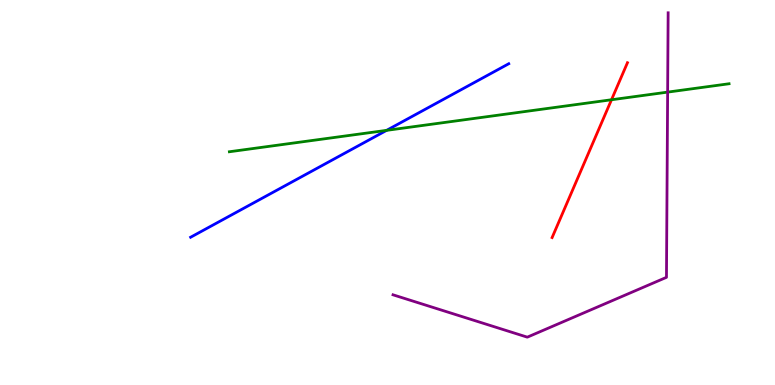[{'lines': ['blue', 'red'], 'intersections': []}, {'lines': ['green', 'red'], 'intersections': [{'x': 7.89, 'y': 7.41}]}, {'lines': ['purple', 'red'], 'intersections': []}, {'lines': ['blue', 'green'], 'intersections': [{'x': 4.99, 'y': 6.61}]}, {'lines': ['blue', 'purple'], 'intersections': []}, {'lines': ['green', 'purple'], 'intersections': [{'x': 8.61, 'y': 7.61}]}]